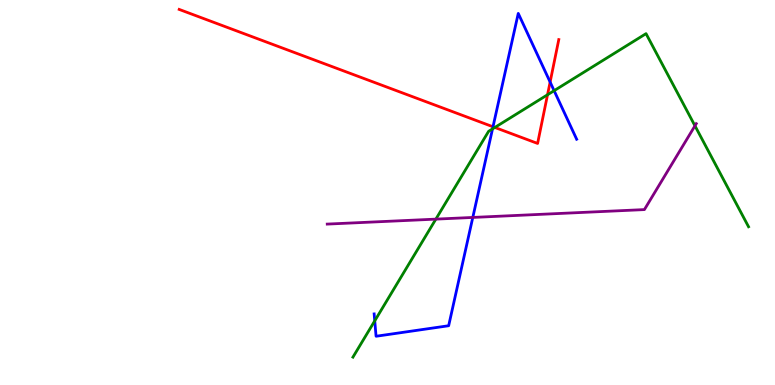[{'lines': ['blue', 'red'], 'intersections': [{'x': 6.36, 'y': 6.71}, {'x': 7.1, 'y': 7.87}]}, {'lines': ['green', 'red'], 'intersections': [{'x': 6.39, 'y': 6.69}, {'x': 7.06, 'y': 7.54}]}, {'lines': ['purple', 'red'], 'intersections': []}, {'lines': ['blue', 'green'], 'intersections': [{'x': 4.84, 'y': 1.67}, {'x': 6.36, 'y': 6.65}, {'x': 7.15, 'y': 7.64}]}, {'lines': ['blue', 'purple'], 'intersections': [{'x': 6.1, 'y': 4.35}]}, {'lines': ['green', 'purple'], 'intersections': [{'x': 5.62, 'y': 4.31}, {'x': 8.97, 'y': 6.73}]}]